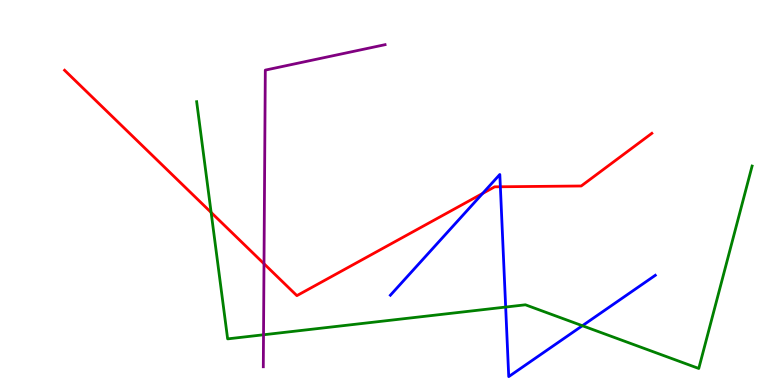[{'lines': ['blue', 'red'], 'intersections': [{'x': 6.23, 'y': 4.98}, {'x': 6.46, 'y': 5.15}]}, {'lines': ['green', 'red'], 'intersections': [{'x': 2.72, 'y': 4.48}]}, {'lines': ['purple', 'red'], 'intersections': [{'x': 3.41, 'y': 3.15}]}, {'lines': ['blue', 'green'], 'intersections': [{'x': 6.52, 'y': 2.02}, {'x': 7.51, 'y': 1.54}]}, {'lines': ['blue', 'purple'], 'intersections': []}, {'lines': ['green', 'purple'], 'intersections': [{'x': 3.4, 'y': 1.3}]}]